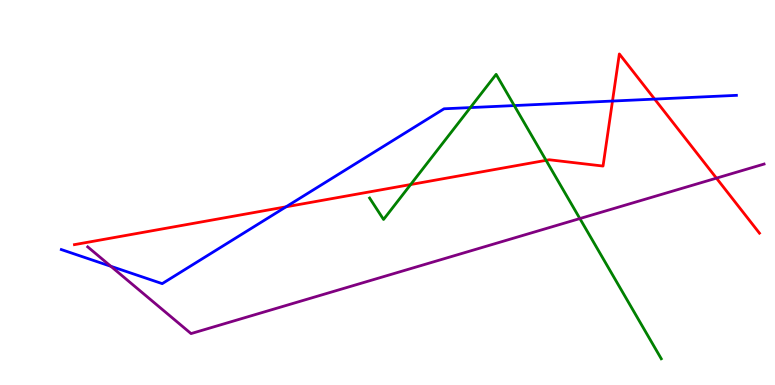[{'lines': ['blue', 'red'], 'intersections': [{'x': 3.69, 'y': 4.63}, {'x': 7.9, 'y': 7.38}, {'x': 8.45, 'y': 7.43}]}, {'lines': ['green', 'red'], 'intersections': [{'x': 5.3, 'y': 5.21}, {'x': 7.05, 'y': 5.84}]}, {'lines': ['purple', 'red'], 'intersections': [{'x': 9.24, 'y': 5.37}]}, {'lines': ['blue', 'green'], 'intersections': [{'x': 6.07, 'y': 7.21}, {'x': 6.64, 'y': 7.26}]}, {'lines': ['blue', 'purple'], 'intersections': [{'x': 1.43, 'y': 3.08}]}, {'lines': ['green', 'purple'], 'intersections': [{'x': 7.48, 'y': 4.32}]}]